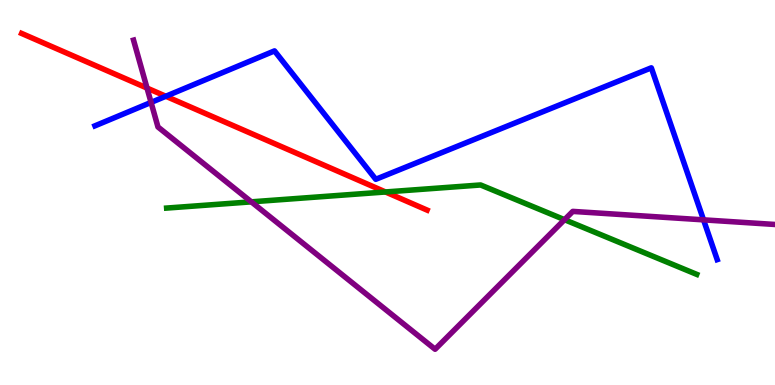[{'lines': ['blue', 'red'], 'intersections': [{'x': 2.14, 'y': 7.5}]}, {'lines': ['green', 'red'], 'intersections': [{'x': 4.97, 'y': 5.01}]}, {'lines': ['purple', 'red'], 'intersections': [{'x': 1.9, 'y': 7.71}]}, {'lines': ['blue', 'green'], 'intersections': []}, {'lines': ['blue', 'purple'], 'intersections': [{'x': 1.95, 'y': 7.34}, {'x': 9.08, 'y': 4.29}]}, {'lines': ['green', 'purple'], 'intersections': [{'x': 3.24, 'y': 4.76}, {'x': 7.28, 'y': 4.29}]}]